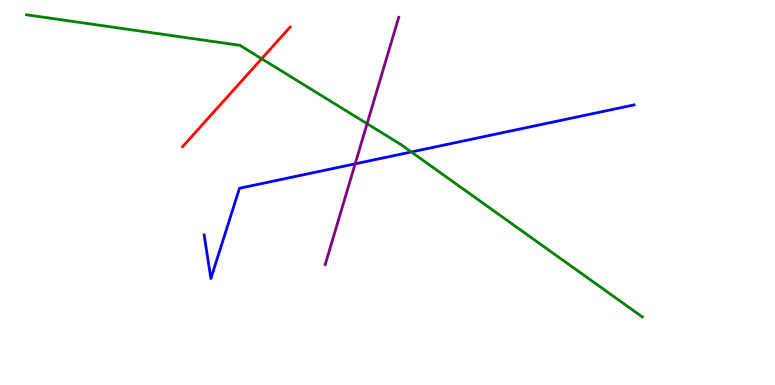[{'lines': ['blue', 'red'], 'intersections': []}, {'lines': ['green', 'red'], 'intersections': [{'x': 3.38, 'y': 8.47}]}, {'lines': ['purple', 'red'], 'intersections': []}, {'lines': ['blue', 'green'], 'intersections': [{'x': 5.31, 'y': 6.05}]}, {'lines': ['blue', 'purple'], 'intersections': [{'x': 4.58, 'y': 5.74}]}, {'lines': ['green', 'purple'], 'intersections': [{'x': 4.74, 'y': 6.79}]}]